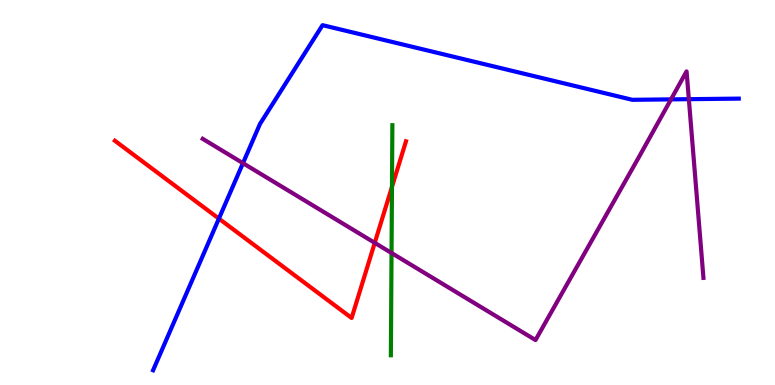[{'lines': ['blue', 'red'], 'intersections': [{'x': 2.82, 'y': 4.32}]}, {'lines': ['green', 'red'], 'intersections': [{'x': 5.06, 'y': 5.15}]}, {'lines': ['purple', 'red'], 'intersections': [{'x': 4.84, 'y': 3.69}]}, {'lines': ['blue', 'green'], 'intersections': []}, {'lines': ['blue', 'purple'], 'intersections': [{'x': 3.14, 'y': 5.76}, {'x': 8.66, 'y': 7.42}, {'x': 8.89, 'y': 7.42}]}, {'lines': ['green', 'purple'], 'intersections': [{'x': 5.05, 'y': 3.43}]}]